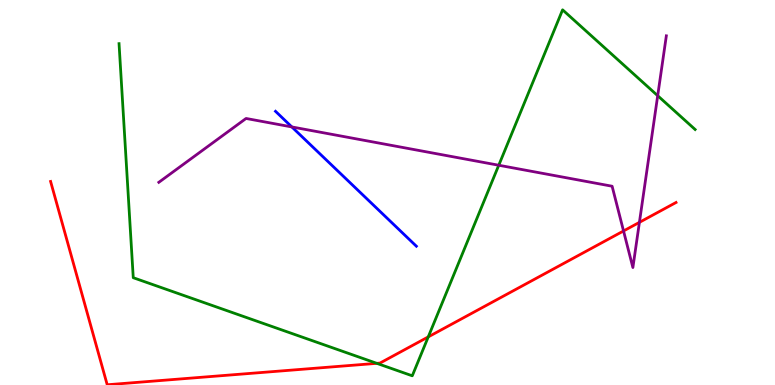[{'lines': ['blue', 'red'], 'intersections': []}, {'lines': ['green', 'red'], 'intersections': [{'x': 4.86, 'y': 0.563}, {'x': 5.53, 'y': 1.25}]}, {'lines': ['purple', 'red'], 'intersections': [{'x': 8.05, 'y': 4.0}, {'x': 8.25, 'y': 4.22}]}, {'lines': ['blue', 'green'], 'intersections': []}, {'lines': ['blue', 'purple'], 'intersections': [{'x': 3.77, 'y': 6.7}]}, {'lines': ['green', 'purple'], 'intersections': [{'x': 6.44, 'y': 5.71}, {'x': 8.49, 'y': 7.51}]}]